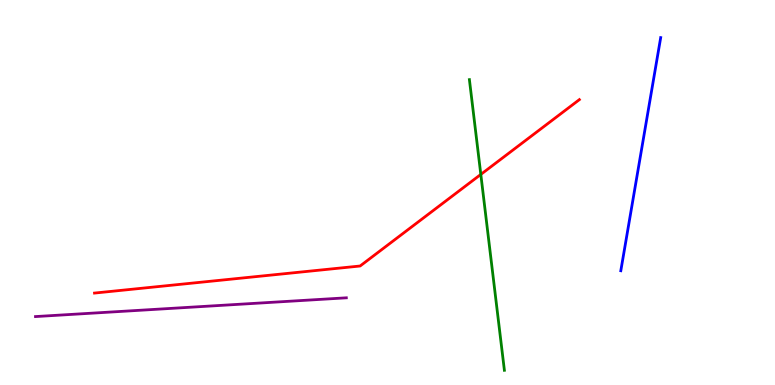[{'lines': ['blue', 'red'], 'intersections': []}, {'lines': ['green', 'red'], 'intersections': [{'x': 6.2, 'y': 5.47}]}, {'lines': ['purple', 'red'], 'intersections': []}, {'lines': ['blue', 'green'], 'intersections': []}, {'lines': ['blue', 'purple'], 'intersections': []}, {'lines': ['green', 'purple'], 'intersections': []}]